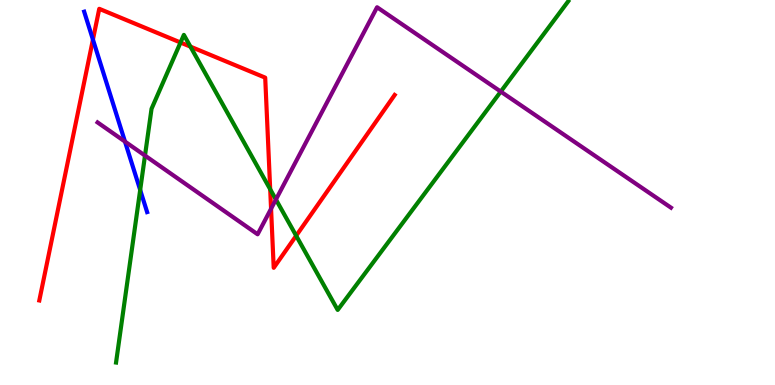[{'lines': ['blue', 'red'], 'intersections': [{'x': 1.2, 'y': 8.97}]}, {'lines': ['green', 'red'], 'intersections': [{'x': 2.33, 'y': 8.9}, {'x': 2.46, 'y': 8.79}, {'x': 3.49, 'y': 5.08}, {'x': 3.82, 'y': 3.88}]}, {'lines': ['purple', 'red'], 'intersections': [{'x': 3.5, 'y': 4.58}]}, {'lines': ['blue', 'green'], 'intersections': [{'x': 1.81, 'y': 5.07}]}, {'lines': ['blue', 'purple'], 'intersections': [{'x': 1.61, 'y': 6.32}]}, {'lines': ['green', 'purple'], 'intersections': [{'x': 1.87, 'y': 5.96}, {'x': 3.56, 'y': 4.82}, {'x': 6.46, 'y': 7.62}]}]